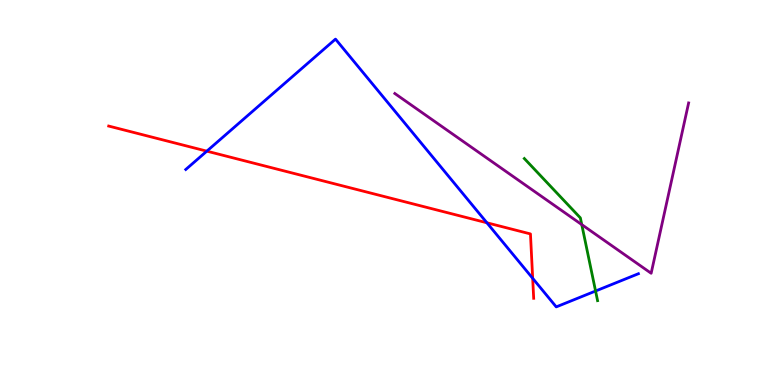[{'lines': ['blue', 'red'], 'intersections': [{'x': 2.67, 'y': 6.07}, {'x': 6.28, 'y': 4.21}, {'x': 6.87, 'y': 2.77}]}, {'lines': ['green', 'red'], 'intersections': []}, {'lines': ['purple', 'red'], 'intersections': []}, {'lines': ['blue', 'green'], 'intersections': [{'x': 7.68, 'y': 2.44}]}, {'lines': ['blue', 'purple'], 'intersections': []}, {'lines': ['green', 'purple'], 'intersections': [{'x': 7.51, 'y': 4.17}]}]